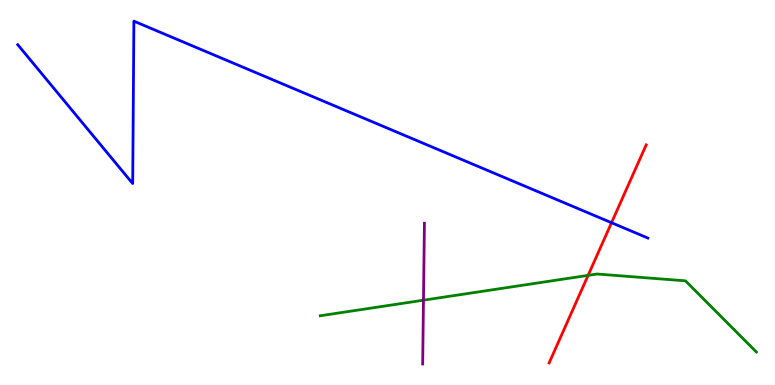[{'lines': ['blue', 'red'], 'intersections': [{'x': 7.89, 'y': 4.22}]}, {'lines': ['green', 'red'], 'intersections': [{'x': 7.59, 'y': 2.85}]}, {'lines': ['purple', 'red'], 'intersections': []}, {'lines': ['blue', 'green'], 'intersections': []}, {'lines': ['blue', 'purple'], 'intersections': []}, {'lines': ['green', 'purple'], 'intersections': [{'x': 5.46, 'y': 2.2}]}]